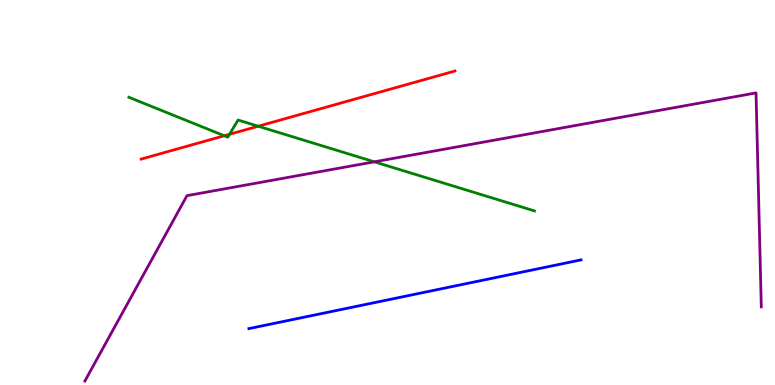[{'lines': ['blue', 'red'], 'intersections': []}, {'lines': ['green', 'red'], 'intersections': [{'x': 2.89, 'y': 6.47}, {'x': 2.96, 'y': 6.51}, {'x': 3.33, 'y': 6.72}]}, {'lines': ['purple', 'red'], 'intersections': []}, {'lines': ['blue', 'green'], 'intersections': []}, {'lines': ['blue', 'purple'], 'intersections': []}, {'lines': ['green', 'purple'], 'intersections': [{'x': 4.83, 'y': 5.8}]}]